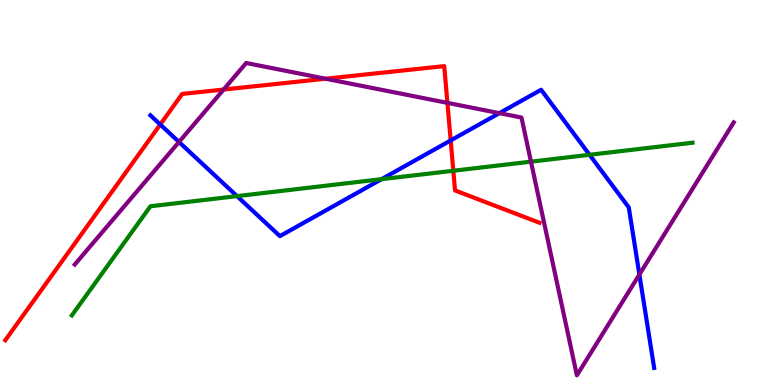[{'lines': ['blue', 'red'], 'intersections': [{'x': 2.07, 'y': 6.77}, {'x': 5.82, 'y': 6.35}]}, {'lines': ['green', 'red'], 'intersections': [{'x': 5.85, 'y': 5.56}]}, {'lines': ['purple', 'red'], 'intersections': [{'x': 2.89, 'y': 7.67}, {'x': 4.2, 'y': 7.96}, {'x': 5.77, 'y': 7.33}]}, {'lines': ['blue', 'green'], 'intersections': [{'x': 3.06, 'y': 4.91}, {'x': 4.92, 'y': 5.35}, {'x': 7.61, 'y': 5.98}]}, {'lines': ['blue', 'purple'], 'intersections': [{'x': 2.31, 'y': 6.31}, {'x': 6.44, 'y': 7.06}, {'x': 8.25, 'y': 2.87}]}, {'lines': ['green', 'purple'], 'intersections': [{'x': 6.85, 'y': 5.8}]}]